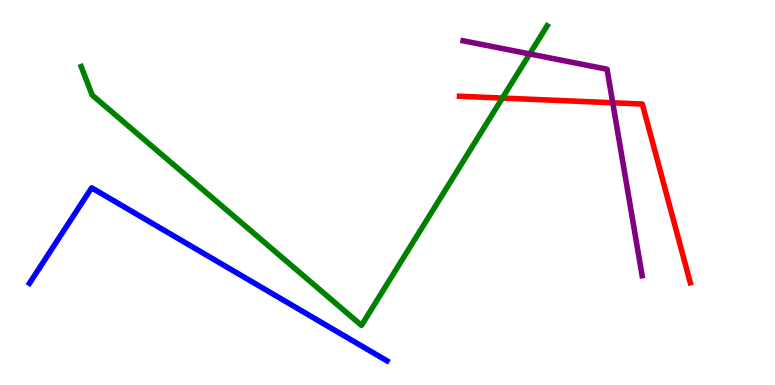[{'lines': ['blue', 'red'], 'intersections': []}, {'lines': ['green', 'red'], 'intersections': [{'x': 6.48, 'y': 7.45}]}, {'lines': ['purple', 'red'], 'intersections': [{'x': 7.91, 'y': 7.33}]}, {'lines': ['blue', 'green'], 'intersections': []}, {'lines': ['blue', 'purple'], 'intersections': []}, {'lines': ['green', 'purple'], 'intersections': [{'x': 6.83, 'y': 8.6}]}]